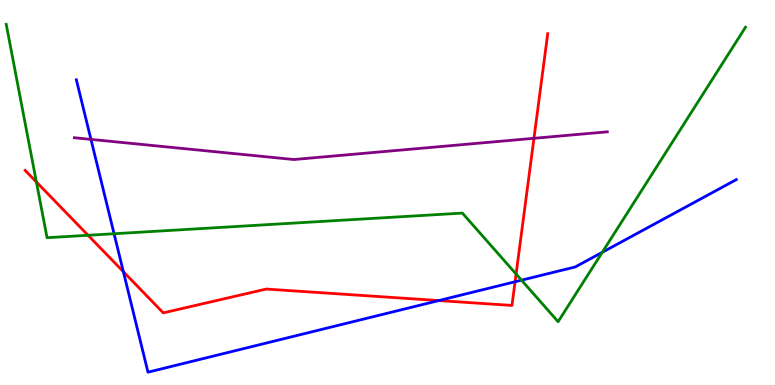[{'lines': ['blue', 'red'], 'intersections': [{'x': 1.59, 'y': 2.94}, {'x': 5.66, 'y': 2.19}, {'x': 6.65, 'y': 2.68}]}, {'lines': ['green', 'red'], 'intersections': [{'x': 0.47, 'y': 5.27}, {'x': 1.14, 'y': 3.89}, {'x': 6.66, 'y': 2.88}]}, {'lines': ['purple', 'red'], 'intersections': [{'x': 6.89, 'y': 6.41}]}, {'lines': ['blue', 'green'], 'intersections': [{'x': 1.47, 'y': 3.93}, {'x': 6.73, 'y': 2.72}, {'x': 7.77, 'y': 3.45}]}, {'lines': ['blue', 'purple'], 'intersections': [{'x': 1.17, 'y': 6.38}]}, {'lines': ['green', 'purple'], 'intersections': []}]